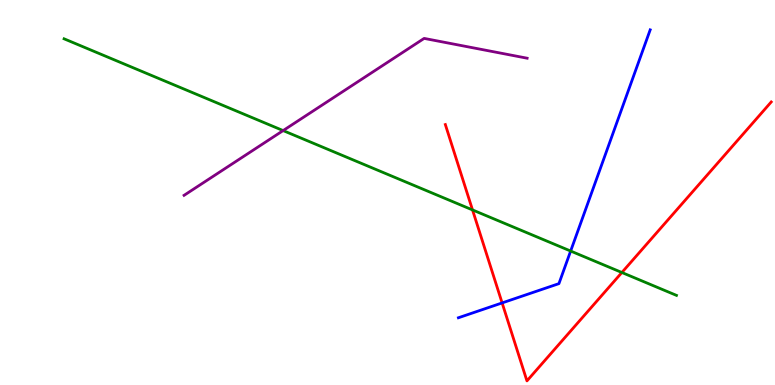[{'lines': ['blue', 'red'], 'intersections': [{'x': 6.48, 'y': 2.13}]}, {'lines': ['green', 'red'], 'intersections': [{'x': 6.1, 'y': 4.55}, {'x': 8.02, 'y': 2.92}]}, {'lines': ['purple', 'red'], 'intersections': []}, {'lines': ['blue', 'green'], 'intersections': [{'x': 7.36, 'y': 3.48}]}, {'lines': ['blue', 'purple'], 'intersections': []}, {'lines': ['green', 'purple'], 'intersections': [{'x': 3.65, 'y': 6.61}]}]